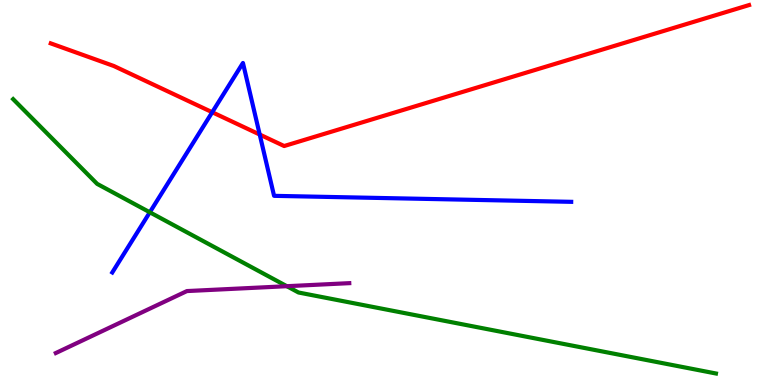[{'lines': ['blue', 'red'], 'intersections': [{'x': 2.74, 'y': 7.08}, {'x': 3.35, 'y': 6.51}]}, {'lines': ['green', 'red'], 'intersections': []}, {'lines': ['purple', 'red'], 'intersections': []}, {'lines': ['blue', 'green'], 'intersections': [{'x': 1.93, 'y': 4.49}]}, {'lines': ['blue', 'purple'], 'intersections': []}, {'lines': ['green', 'purple'], 'intersections': [{'x': 3.7, 'y': 2.57}]}]